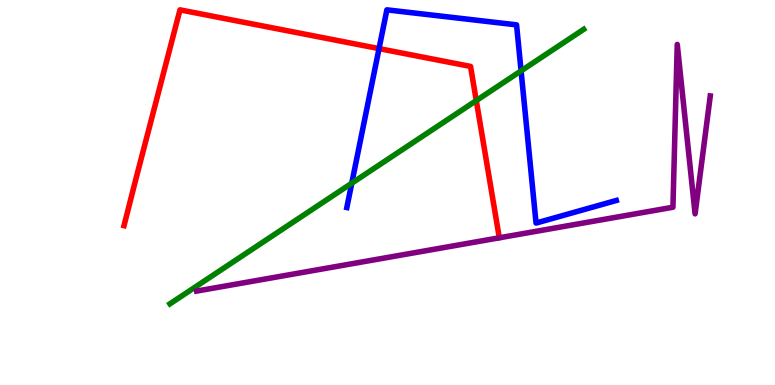[{'lines': ['blue', 'red'], 'intersections': [{'x': 4.89, 'y': 8.74}]}, {'lines': ['green', 'red'], 'intersections': [{'x': 6.15, 'y': 7.39}]}, {'lines': ['purple', 'red'], 'intersections': []}, {'lines': ['blue', 'green'], 'intersections': [{'x': 4.54, 'y': 5.24}, {'x': 6.72, 'y': 8.16}]}, {'lines': ['blue', 'purple'], 'intersections': []}, {'lines': ['green', 'purple'], 'intersections': []}]